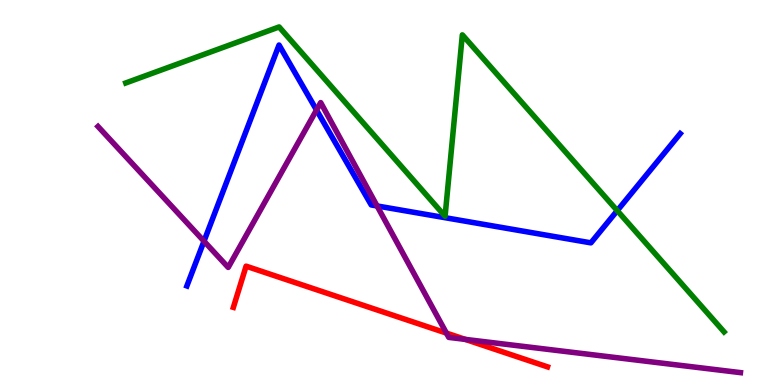[{'lines': ['blue', 'red'], 'intersections': []}, {'lines': ['green', 'red'], 'intersections': []}, {'lines': ['purple', 'red'], 'intersections': [{'x': 5.76, 'y': 1.35}, {'x': 6.0, 'y': 1.18}]}, {'lines': ['blue', 'green'], 'intersections': [{'x': 7.96, 'y': 4.53}]}, {'lines': ['blue', 'purple'], 'intersections': [{'x': 2.63, 'y': 3.74}, {'x': 4.08, 'y': 7.14}, {'x': 4.87, 'y': 4.65}]}, {'lines': ['green', 'purple'], 'intersections': []}]